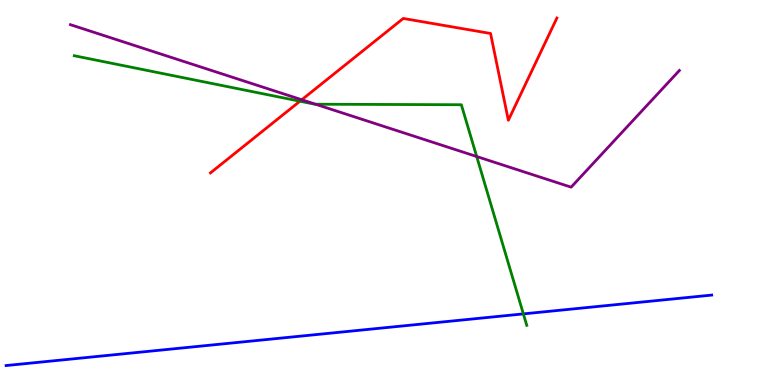[{'lines': ['blue', 'red'], 'intersections': []}, {'lines': ['green', 'red'], 'intersections': [{'x': 3.87, 'y': 7.37}]}, {'lines': ['purple', 'red'], 'intersections': [{'x': 3.89, 'y': 7.41}]}, {'lines': ['blue', 'green'], 'intersections': [{'x': 6.75, 'y': 1.85}]}, {'lines': ['blue', 'purple'], 'intersections': []}, {'lines': ['green', 'purple'], 'intersections': [{'x': 4.07, 'y': 7.29}, {'x': 6.15, 'y': 5.93}]}]